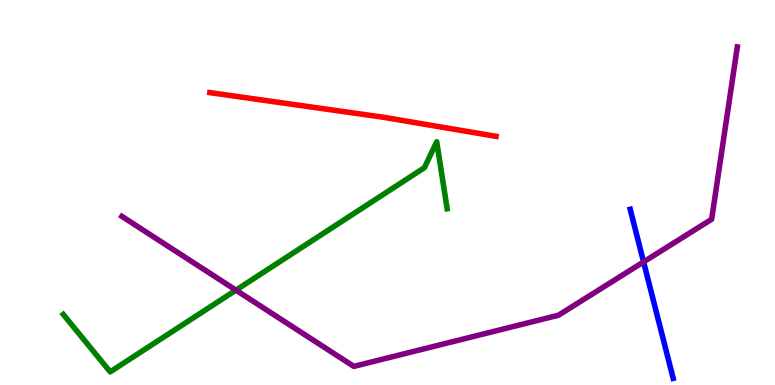[{'lines': ['blue', 'red'], 'intersections': []}, {'lines': ['green', 'red'], 'intersections': []}, {'lines': ['purple', 'red'], 'intersections': []}, {'lines': ['blue', 'green'], 'intersections': []}, {'lines': ['blue', 'purple'], 'intersections': [{'x': 8.3, 'y': 3.2}]}, {'lines': ['green', 'purple'], 'intersections': [{'x': 3.04, 'y': 2.46}]}]